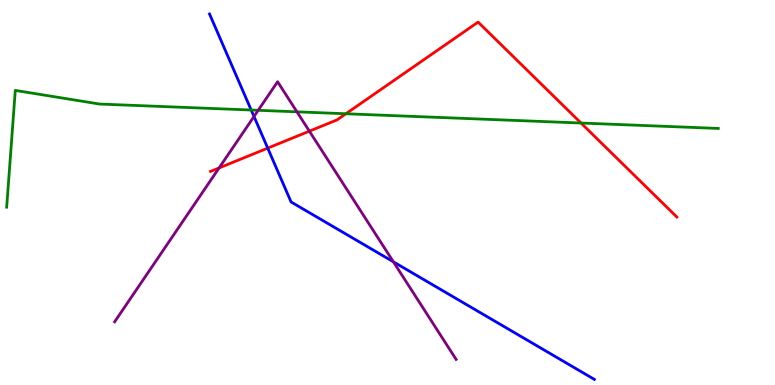[{'lines': ['blue', 'red'], 'intersections': [{'x': 3.45, 'y': 6.15}]}, {'lines': ['green', 'red'], 'intersections': [{'x': 4.46, 'y': 7.05}, {'x': 7.5, 'y': 6.8}]}, {'lines': ['purple', 'red'], 'intersections': [{'x': 2.83, 'y': 5.64}, {'x': 3.99, 'y': 6.59}]}, {'lines': ['blue', 'green'], 'intersections': [{'x': 3.24, 'y': 7.14}]}, {'lines': ['blue', 'purple'], 'intersections': [{'x': 3.28, 'y': 6.97}, {'x': 5.08, 'y': 3.2}]}, {'lines': ['green', 'purple'], 'intersections': [{'x': 3.33, 'y': 7.14}, {'x': 3.83, 'y': 7.1}]}]